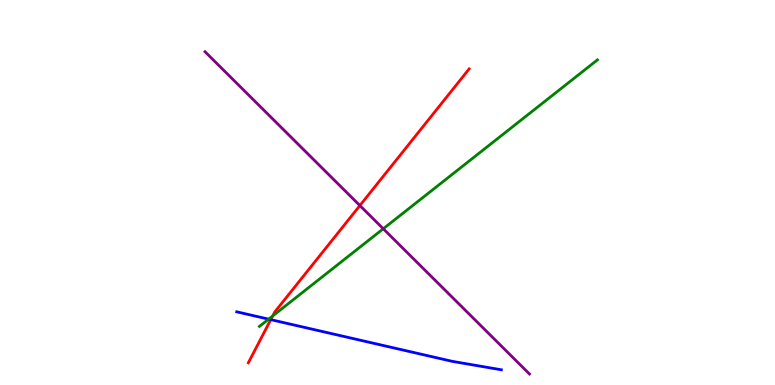[{'lines': ['blue', 'red'], 'intersections': [{'x': 3.49, 'y': 1.7}]}, {'lines': ['green', 'red'], 'intersections': [{'x': 3.52, 'y': 1.79}]}, {'lines': ['purple', 'red'], 'intersections': [{'x': 4.64, 'y': 4.66}]}, {'lines': ['blue', 'green'], 'intersections': [{'x': 3.47, 'y': 1.71}]}, {'lines': ['blue', 'purple'], 'intersections': []}, {'lines': ['green', 'purple'], 'intersections': [{'x': 4.95, 'y': 4.06}]}]